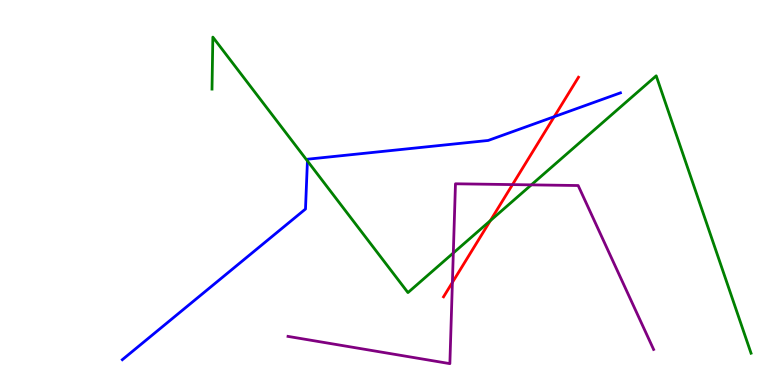[{'lines': ['blue', 'red'], 'intersections': [{'x': 7.15, 'y': 6.97}]}, {'lines': ['green', 'red'], 'intersections': [{'x': 6.33, 'y': 4.27}]}, {'lines': ['purple', 'red'], 'intersections': [{'x': 5.84, 'y': 2.66}, {'x': 6.61, 'y': 5.21}]}, {'lines': ['blue', 'green'], 'intersections': [{'x': 3.97, 'y': 5.82}]}, {'lines': ['blue', 'purple'], 'intersections': []}, {'lines': ['green', 'purple'], 'intersections': [{'x': 5.85, 'y': 3.43}, {'x': 6.86, 'y': 5.2}]}]